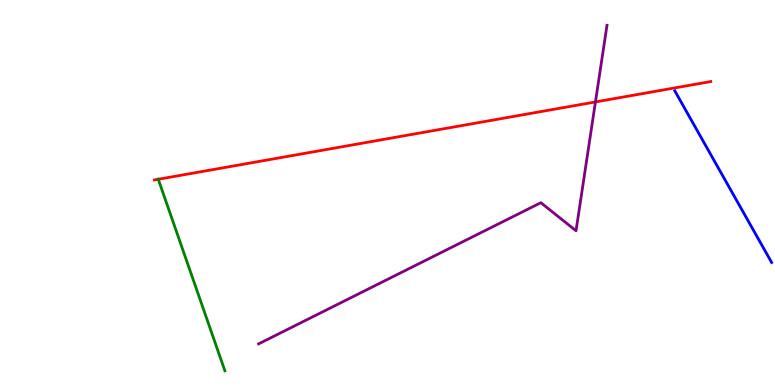[{'lines': ['blue', 'red'], 'intersections': []}, {'lines': ['green', 'red'], 'intersections': [{'x': 2.04, 'y': 5.34}]}, {'lines': ['purple', 'red'], 'intersections': [{'x': 7.68, 'y': 7.35}]}, {'lines': ['blue', 'green'], 'intersections': []}, {'lines': ['blue', 'purple'], 'intersections': []}, {'lines': ['green', 'purple'], 'intersections': []}]